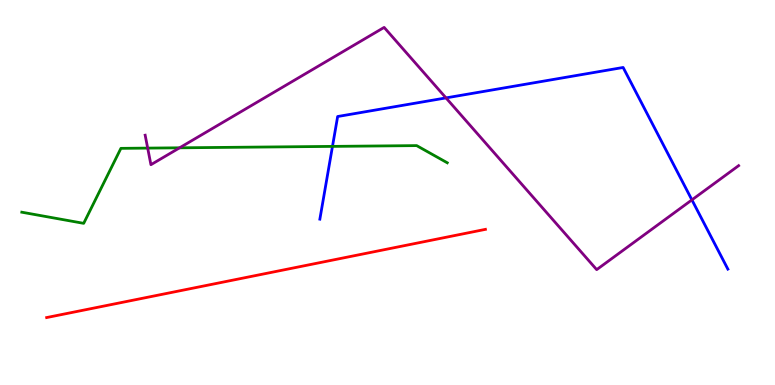[{'lines': ['blue', 'red'], 'intersections': []}, {'lines': ['green', 'red'], 'intersections': []}, {'lines': ['purple', 'red'], 'intersections': []}, {'lines': ['blue', 'green'], 'intersections': [{'x': 4.29, 'y': 6.2}]}, {'lines': ['blue', 'purple'], 'intersections': [{'x': 5.75, 'y': 7.46}, {'x': 8.93, 'y': 4.81}]}, {'lines': ['green', 'purple'], 'intersections': [{'x': 1.91, 'y': 6.15}, {'x': 2.32, 'y': 6.16}]}]